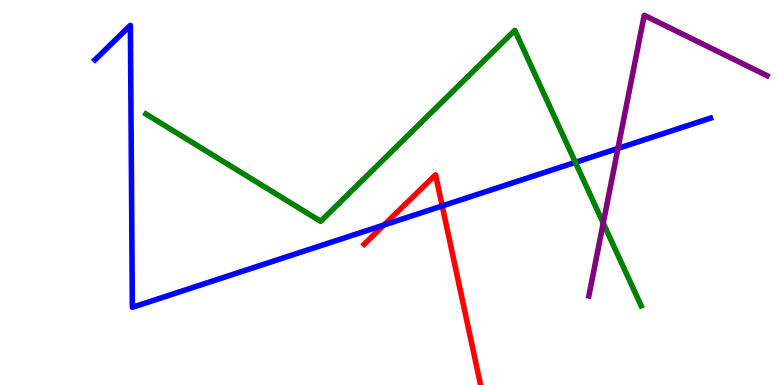[{'lines': ['blue', 'red'], 'intersections': [{'x': 4.95, 'y': 4.16}, {'x': 5.71, 'y': 4.65}]}, {'lines': ['green', 'red'], 'intersections': []}, {'lines': ['purple', 'red'], 'intersections': []}, {'lines': ['blue', 'green'], 'intersections': [{'x': 7.42, 'y': 5.78}]}, {'lines': ['blue', 'purple'], 'intersections': [{'x': 7.97, 'y': 6.15}]}, {'lines': ['green', 'purple'], 'intersections': [{'x': 7.78, 'y': 4.21}]}]